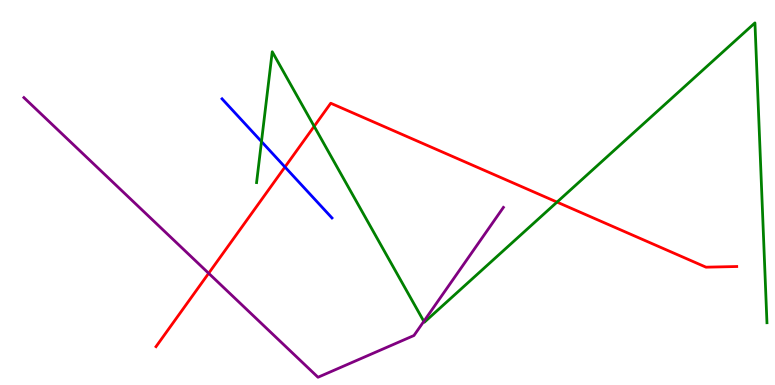[{'lines': ['blue', 'red'], 'intersections': [{'x': 3.68, 'y': 5.66}]}, {'lines': ['green', 'red'], 'intersections': [{'x': 4.05, 'y': 6.72}, {'x': 7.19, 'y': 4.75}]}, {'lines': ['purple', 'red'], 'intersections': [{'x': 2.69, 'y': 2.9}]}, {'lines': ['blue', 'green'], 'intersections': [{'x': 3.37, 'y': 6.32}]}, {'lines': ['blue', 'purple'], 'intersections': []}, {'lines': ['green', 'purple'], 'intersections': [{'x': 5.47, 'y': 1.65}]}]